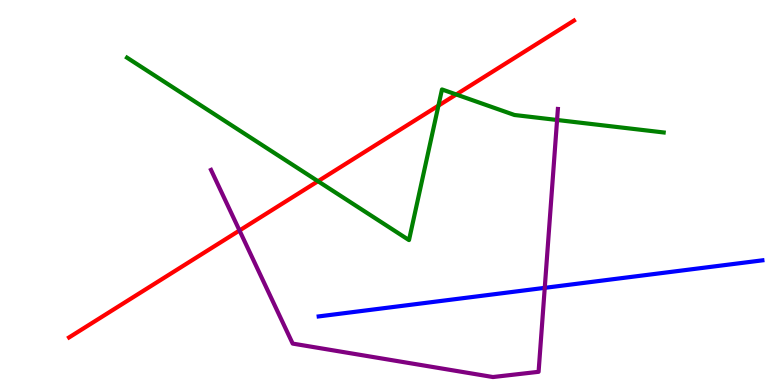[{'lines': ['blue', 'red'], 'intersections': []}, {'lines': ['green', 'red'], 'intersections': [{'x': 4.1, 'y': 5.29}, {'x': 5.66, 'y': 7.26}, {'x': 5.89, 'y': 7.55}]}, {'lines': ['purple', 'red'], 'intersections': [{'x': 3.09, 'y': 4.01}]}, {'lines': ['blue', 'green'], 'intersections': []}, {'lines': ['blue', 'purple'], 'intersections': [{'x': 7.03, 'y': 2.52}]}, {'lines': ['green', 'purple'], 'intersections': [{'x': 7.19, 'y': 6.88}]}]